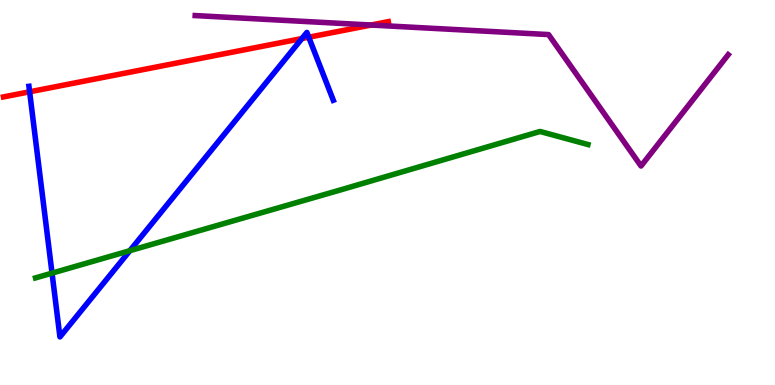[{'lines': ['blue', 'red'], 'intersections': [{'x': 0.382, 'y': 7.62}, {'x': 3.9, 'y': 9.0}, {'x': 3.98, 'y': 9.03}]}, {'lines': ['green', 'red'], 'intersections': []}, {'lines': ['purple', 'red'], 'intersections': [{'x': 4.79, 'y': 9.35}]}, {'lines': ['blue', 'green'], 'intersections': [{'x': 0.671, 'y': 2.91}, {'x': 1.68, 'y': 3.49}]}, {'lines': ['blue', 'purple'], 'intersections': []}, {'lines': ['green', 'purple'], 'intersections': []}]